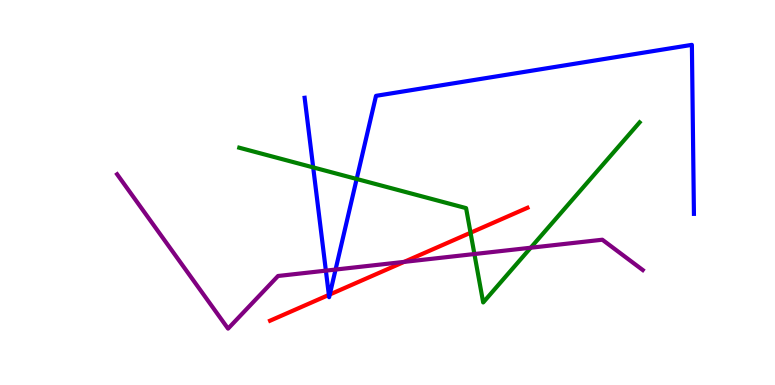[{'lines': ['blue', 'red'], 'intersections': [{'x': 4.24, 'y': 2.34}, {'x': 4.25, 'y': 2.35}]}, {'lines': ['green', 'red'], 'intersections': [{'x': 6.07, 'y': 3.95}]}, {'lines': ['purple', 'red'], 'intersections': [{'x': 5.21, 'y': 3.2}]}, {'lines': ['blue', 'green'], 'intersections': [{'x': 4.04, 'y': 5.65}, {'x': 4.6, 'y': 5.35}]}, {'lines': ['blue', 'purple'], 'intersections': [{'x': 4.2, 'y': 2.97}, {'x': 4.33, 'y': 3.0}]}, {'lines': ['green', 'purple'], 'intersections': [{'x': 6.12, 'y': 3.4}, {'x': 6.85, 'y': 3.57}]}]